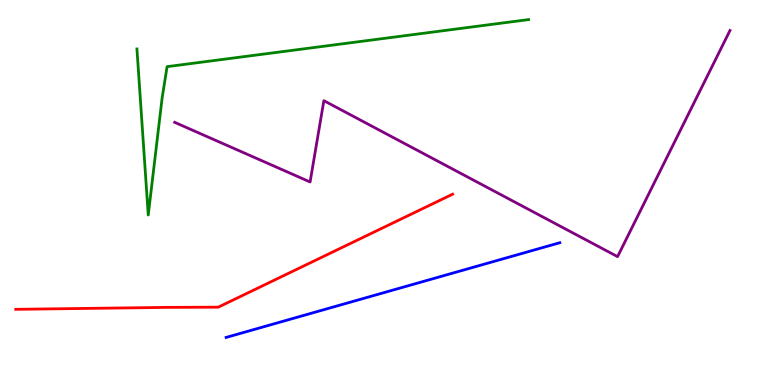[{'lines': ['blue', 'red'], 'intersections': []}, {'lines': ['green', 'red'], 'intersections': []}, {'lines': ['purple', 'red'], 'intersections': []}, {'lines': ['blue', 'green'], 'intersections': []}, {'lines': ['blue', 'purple'], 'intersections': []}, {'lines': ['green', 'purple'], 'intersections': []}]